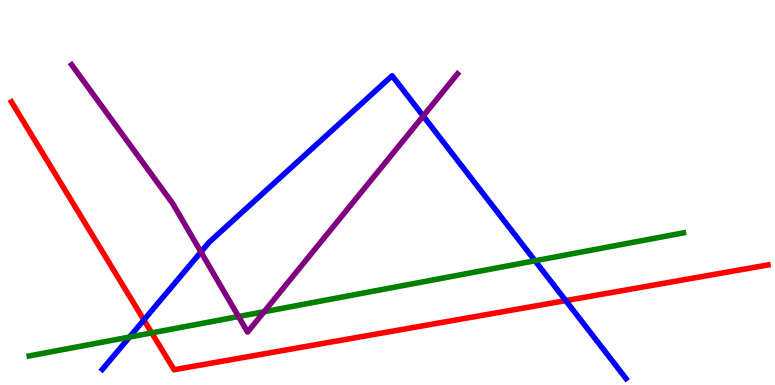[{'lines': ['blue', 'red'], 'intersections': [{'x': 1.86, 'y': 1.69}, {'x': 7.3, 'y': 2.19}]}, {'lines': ['green', 'red'], 'intersections': [{'x': 1.96, 'y': 1.35}]}, {'lines': ['purple', 'red'], 'intersections': []}, {'lines': ['blue', 'green'], 'intersections': [{'x': 1.67, 'y': 1.25}, {'x': 6.9, 'y': 3.23}]}, {'lines': ['blue', 'purple'], 'intersections': [{'x': 2.59, 'y': 3.45}, {'x': 5.46, 'y': 6.99}]}, {'lines': ['green', 'purple'], 'intersections': [{'x': 3.08, 'y': 1.78}, {'x': 3.41, 'y': 1.9}]}]